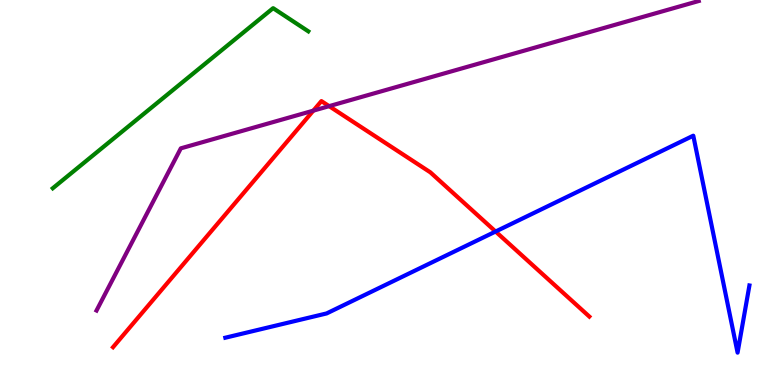[{'lines': ['blue', 'red'], 'intersections': [{'x': 6.39, 'y': 3.99}]}, {'lines': ['green', 'red'], 'intersections': []}, {'lines': ['purple', 'red'], 'intersections': [{'x': 4.04, 'y': 7.13}, {'x': 4.25, 'y': 7.24}]}, {'lines': ['blue', 'green'], 'intersections': []}, {'lines': ['blue', 'purple'], 'intersections': []}, {'lines': ['green', 'purple'], 'intersections': []}]